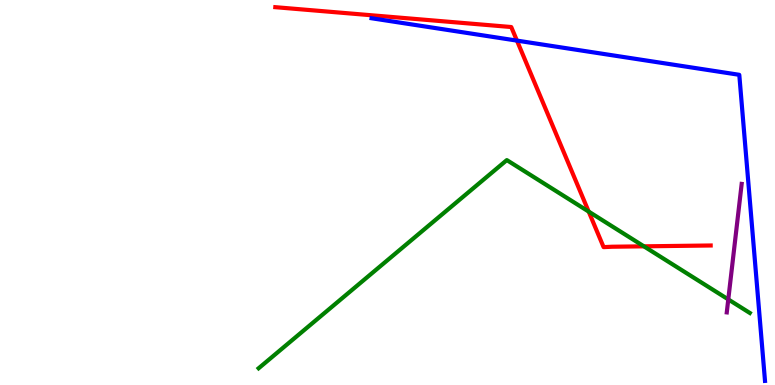[{'lines': ['blue', 'red'], 'intersections': [{'x': 6.67, 'y': 8.95}]}, {'lines': ['green', 'red'], 'intersections': [{'x': 7.6, 'y': 4.5}, {'x': 8.31, 'y': 3.6}]}, {'lines': ['purple', 'red'], 'intersections': []}, {'lines': ['blue', 'green'], 'intersections': []}, {'lines': ['blue', 'purple'], 'intersections': []}, {'lines': ['green', 'purple'], 'intersections': [{'x': 9.4, 'y': 2.22}]}]